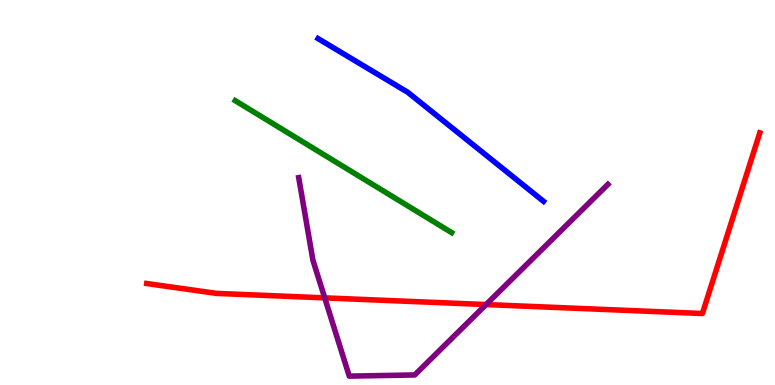[{'lines': ['blue', 'red'], 'intersections': []}, {'lines': ['green', 'red'], 'intersections': []}, {'lines': ['purple', 'red'], 'intersections': [{'x': 4.19, 'y': 2.26}, {'x': 6.27, 'y': 2.09}]}, {'lines': ['blue', 'green'], 'intersections': []}, {'lines': ['blue', 'purple'], 'intersections': []}, {'lines': ['green', 'purple'], 'intersections': []}]